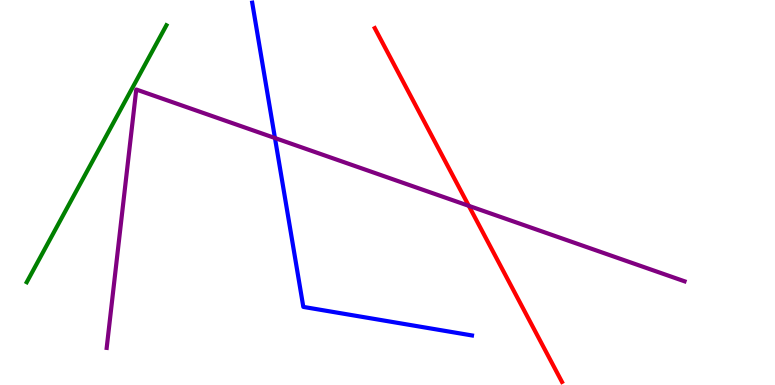[{'lines': ['blue', 'red'], 'intersections': []}, {'lines': ['green', 'red'], 'intersections': []}, {'lines': ['purple', 'red'], 'intersections': [{'x': 6.05, 'y': 4.65}]}, {'lines': ['blue', 'green'], 'intersections': []}, {'lines': ['blue', 'purple'], 'intersections': [{'x': 3.55, 'y': 6.41}]}, {'lines': ['green', 'purple'], 'intersections': []}]